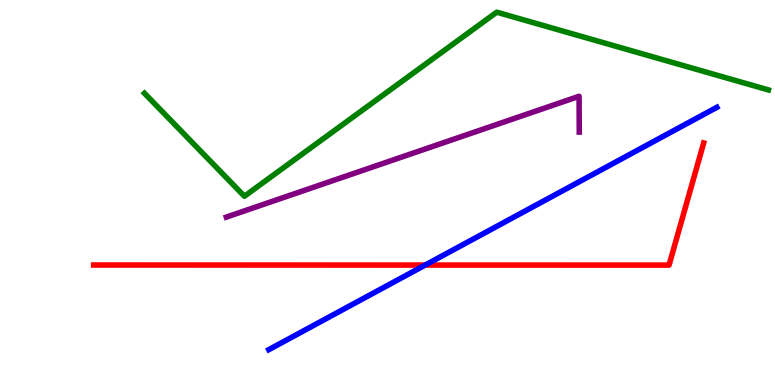[{'lines': ['blue', 'red'], 'intersections': [{'x': 5.49, 'y': 3.12}]}, {'lines': ['green', 'red'], 'intersections': []}, {'lines': ['purple', 'red'], 'intersections': []}, {'lines': ['blue', 'green'], 'intersections': []}, {'lines': ['blue', 'purple'], 'intersections': []}, {'lines': ['green', 'purple'], 'intersections': []}]